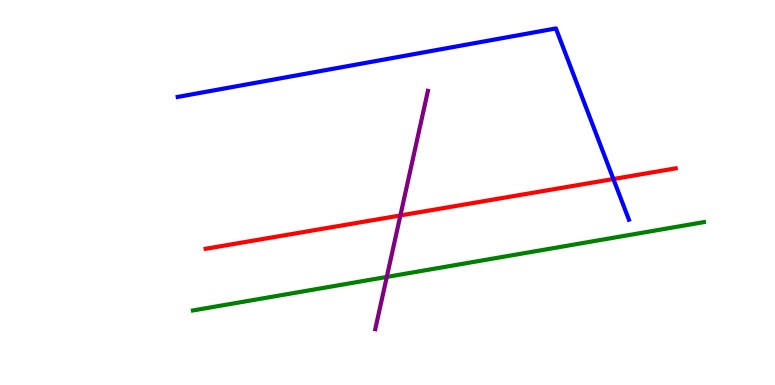[{'lines': ['blue', 'red'], 'intersections': [{'x': 7.91, 'y': 5.35}]}, {'lines': ['green', 'red'], 'intersections': []}, {'lines': ['purple', 'red'], 'intersections': [{'x': 5.17, 'y': 4.4}]}, {'lines': ['blue', 'green'], 'intersections': []}, {'lines': ['blue', 'purple'], 'intersections': []}, {'lines': ['green', 'purple'], 'intersections': [{'x': 4.99, 'y': 2.81}]}]